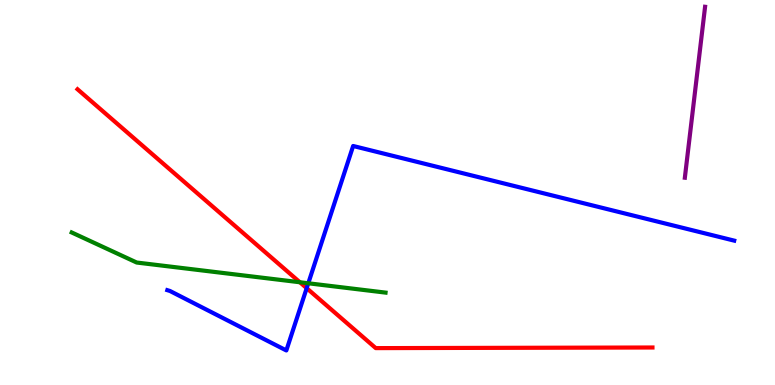[{'lines': ['blue', 'red'], 'intersections': [{'x': 3.96, 'y': 2.51}]}, {'lines': ['green', 'red'], 'intersections': [{'x': 3.87, 'y': 2.67}]}, {'lines': ['purple', 'red'], 'intersections': []}, {'lines': ['blue', 'green'], 'intersections': [{'x': 3.98, 'y': 2.64}]}, {'lines': ['blue', 'purple'], 'intersections': []}, {'lines': ['green', 'purple'], 'intersections': []}]